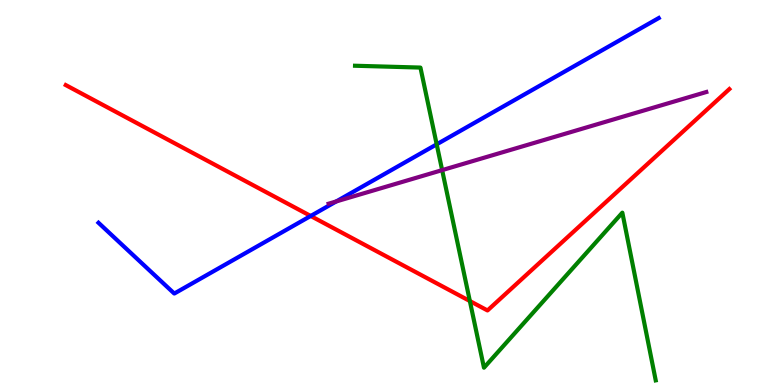[{'lines': ['blue', 'red'], 'intersections': [{'x': 4.01, 'y': 4.39}]}, {'lines': ['green', 'red'], 'intersections': [{'x': 6.06, 'y': 2.18}]}, {'lines': ['purple', 'red'], 'intersections': []}, {'lines': ['blue', 'green'], 'intersections': [{'x': 5.63, 'y': 6.25}]}, {'lines': ['blue', 'purple'], 'intersections': [{'x': 4.34, 'y': 4.77}]}, {'lines': ['green', 'purple'], 'intersections': [{'x': 5.71, 'y': 5.58}]}]